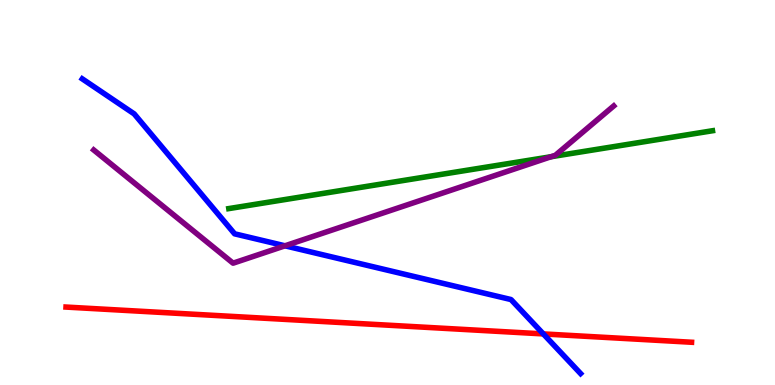[{'lines': ['blue', 'red'], 'intersections': [{'x': 7.01, 'y': 1.33}]}, {'lines': ['green', 'red'], 'intersections': []}, {'lines': ['purple', 'red'], 'intersections': []}, {'lines': ['blue', 'green'], 'intersections': []}, {'lines': ['blue', 'purple'], 'intersections': [{'x': 3.68, 'y': 3.62}]}, {'lines': ['green', 'purple'], 'intersections': [{'x': 7.11, 'y': 5.93}]}]